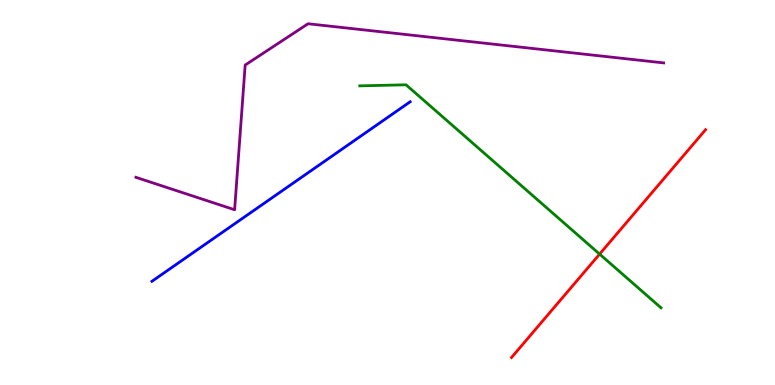[{'lines': ['blue', 'red'], 'intersections': []}, {'lines': ['green', 'red'], 'intersections': [{'x': 7.74, 'y': 3.4}]}, {'lines': ['purple', 'red'], 'intersections': []}, {'lines': ['blue', 'green'], 'intersections': []}, {'lines': ['blue', 'purple'], 'intersections': []}, {'lines': ['green', 'purple'], 'intersections': []}]